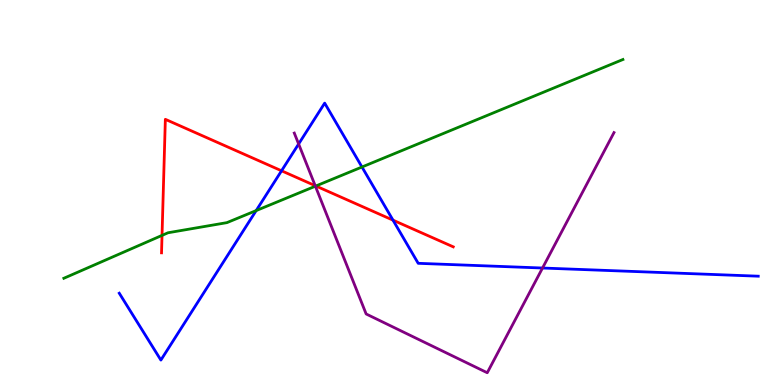[{'lines': ['blue', 'red'], 'intersections': [{'x': 3.63, 'y': 5.56}, {'x': 5.07, 'y': 4.28}]}, {'lines': ['green', 'red'], 'intersections': [{'x': 2.09, 'y': 3.89}, {'x': 4.08, 'y': 5.17}]}, {'lines': ['purple', 'red'], 'intersections': [{'x': 4.07, 'y': 5.18}]}, {'lines': ['blue', 'green'], 'intersections': [{'x': 3.31, 'y': 4.53}, {'x': 4.67, 'y': 5.66}]}, {'lines': ['blue', 'purple'], 'intersections': [{'x': 3.85, 'y': 6.26}, {'x': 7.0, 'y': 3.04}]}, {'lines': ['green', 'purple'], 'intersections': [{'x': 4.07, 'y': 5.16}]}]